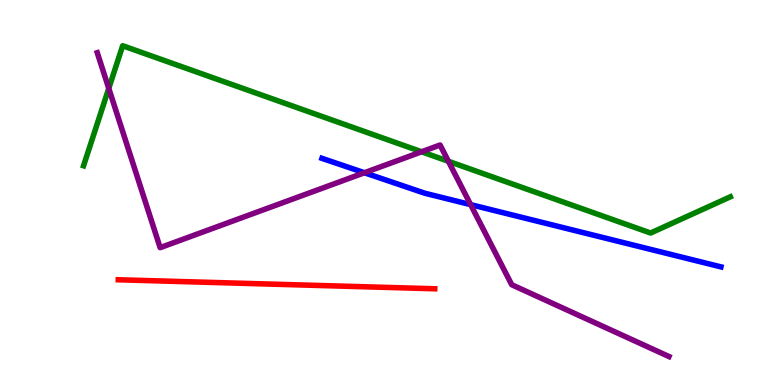[{'lines': ['blue', 'red'], 'intersections': []}, {'lines': ['green', 'red'], 'intersections': []}, {'lines': ['purple', 'red'], 'intersections': []}, {'lines': ['blue', 'green'], 'intersections': []}, {'lines': ['blue', 'purple'], 'intersections': [{'x': 4.7, 'y': 5.51}, {'x': 6.07, 'y': 4.68}]}, {'lines': ['green', 'purple'], 'intersections': [{'x': 1.4, 'y': 7.7}, {'x': 5.44, 'y': 6.06}, {'x': 5.79, 'y': 5.81}]}]